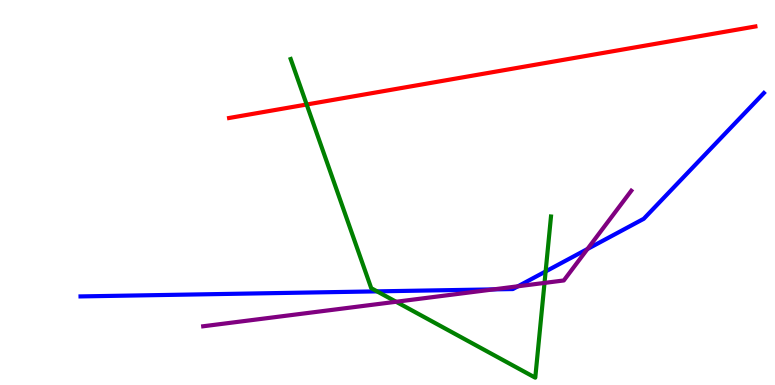[{'lines': ['blue', 'red'], 'intersections': []}, {'lines': ['green', 'red'], 'intersections': [{'x': 3.96, 'y': 7.29}]}, {'lines': ['purple', 'red'], 'intersections': []}, {'lines': ['blue', 'green'], 'intersections': [{'x': 4.87, 'y': 2.43}, {'x': 7.04, 'y': 2.95}]}, {'lines': ['blue', 'purple'], 'intersections': [{'x': 6.37, 'y': 2.48}, {'x': 6.68, 'y': 2.56}, {'x': 7.58, 'y': 3.53}]}, {'lines': ['green', 'purple'], 'intersections': [{'x': 5.11, 'y': 2.16}, {'x': 7.03, 'y': 2.65}]}]